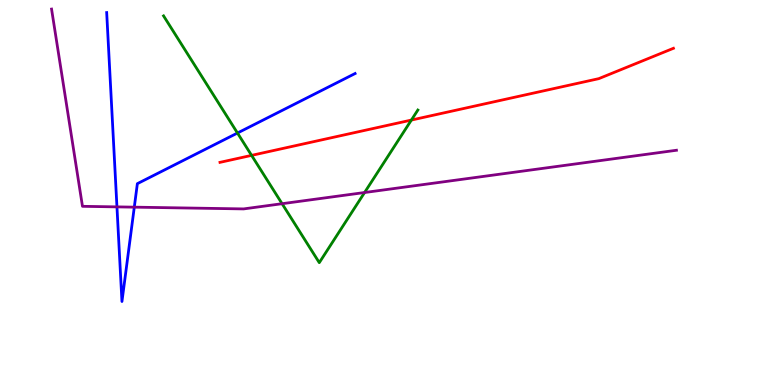[{'lines': ['blue', 'red'], 'intersections': []}, {'lines': ['green', 'red'], 'intersections': [{'x': 3.25, 'y': 5.96}, {'x': 5.31, 'y': 6.88}]}, {'lines': ['purple', 'red'], 'intersections': []}, {'lines': ['blue', 'green'], 'intersections': [{'x': 3.06, 'y': 6.54}]}, {'lines': ['blue', 'purple'], 'intersections': [{'x': 1.51, 'y': 4.63}, {'x': 1.73, 'y': 4.62}]}, {'lines': ['green', 'purple'], 'intersections': [{'x': 3.64, 'y': 4.71}, {'x': 4.7, 'y': 5.0}]}]